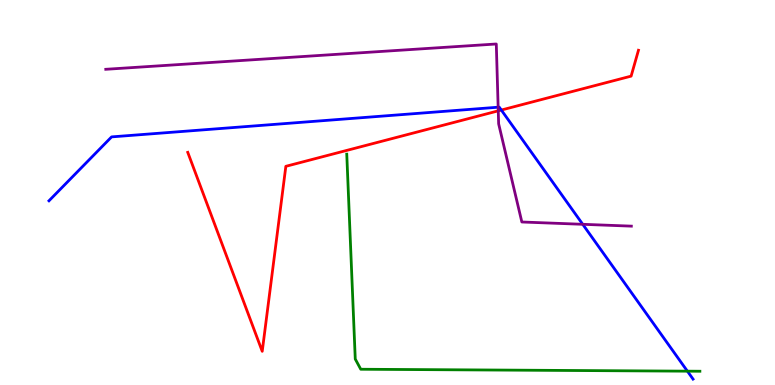[{'lines': ['blue', 'red'], 'intersections': [{'x': 6.47, 'y': 7.14}]}, {'lines': ['green', 'red'], 'intersections': []}, {'lines': ['purple', 'red'], 'intersections': [{'x': 6.43, 'y': 7.12}]}, {'lines': ['blue', 'green'], 'intersections': [{'x': 8.87, 'y': 0.359}]}, {'lines': ['blue', 'purple'], 'intersections': [{'x': 6.43, 'y': 7.22}, {'x': 7.52, 'y': 4.17}]}, {'lines': ['green', 'purple'], 'intersections': []}]